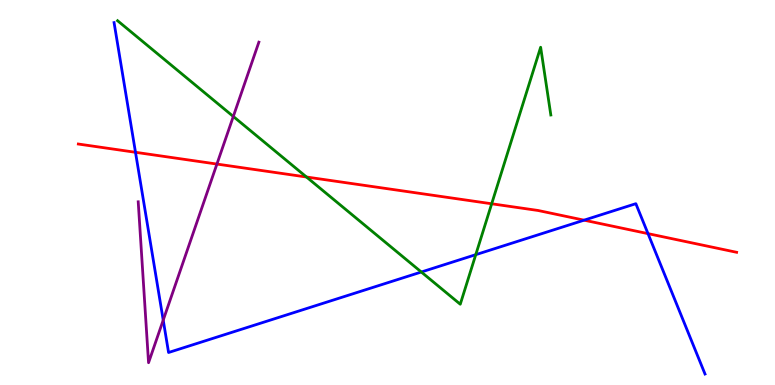[{'lines': ['blue', 'red'], 'intersections': [{'x': 1.75, 'y': 6.04}, {'x': 7.54, 'y': 4.28}, {'x': 8.36, 'y': 3.93}]}, {'lines': ['green', 'red'], 'intersections': [{'x': 3.95, 'y': 5.4}, {'x': 6.34, 'y': 4.71}]}, {'lines': ['purple', 'red'], 'intersections': [{'x': 2.8, 'y': 5.74}]}, {'lines': ['blue', 'green'], 'intersections': [{'x': 5.44, 'y': 2.93}, {'x': 6.14, 'y': 3.39}]}, {'lines': ['blue', 'purple'], 'intersections': [{'x': 2.11, 'y': 1.69}]}, {'lines': ['green', 'purple'], 'intersections': [{'x': 3.01, 'y': 6.97}]}]